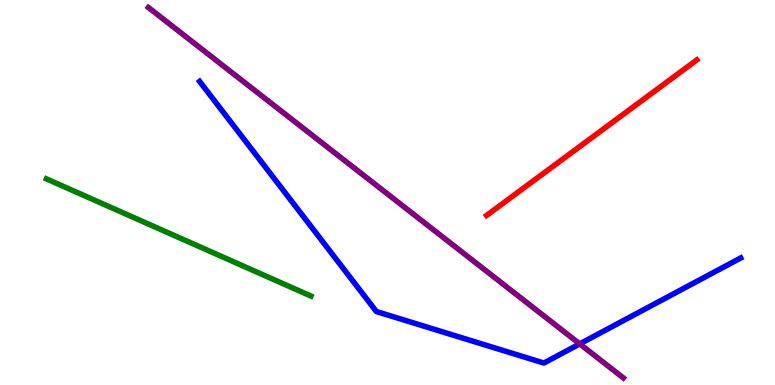[{'lines': ['blue', 'red'], 'intersections': []}, {'lines': ['green', 'red'], 'intersections': []}, {'lines': ['purple', 'red'], 'intersections': []}, {'lines': ['blue', 'green'], 'intersections': []}, {'lines': ['blue', 'purple'], 'intersections': [{'x': 7.48, 'y': 1.07}]}, {'lines': ['green', 'purple'], 'intersections': []}]